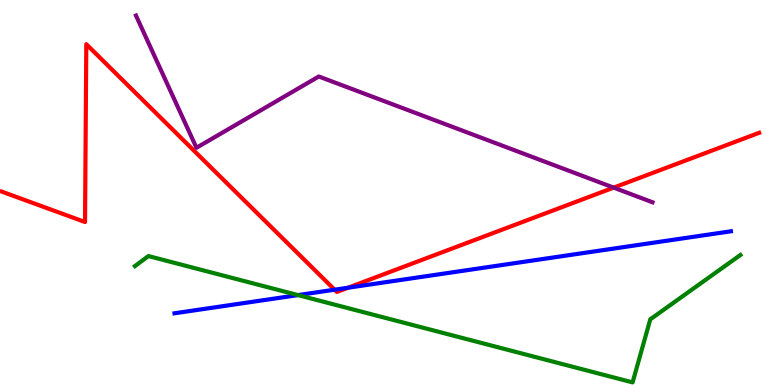[{'lines': ['blue', 'red'], 'intersections': [{'x': 4.32, 'y': 2.48}, {'x': 4.49, 'y': 2.53}]}, {'lines': ['green', 'red'], 'intersections': []}, {'lines': ['purple', 'red'], 'intersections': [{'x': 7.92, 'y': 5.13}]}, {'lines': ['blue', 'green'], 'intersections': [{'x': 3.85, 'y': 2.34}]}, {'lines': ['blue', 'purple'], 'intersections': []}, {'lines': ['green', 'purple'], 'intersections': []}]